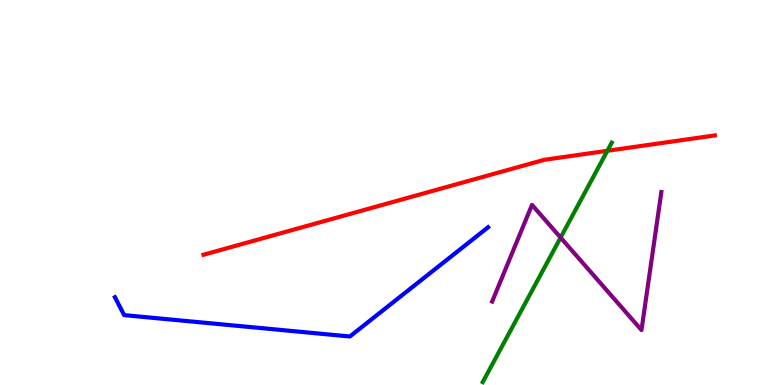[{'lines': ['blue', 'red'], 'intersections': []}, {'lines': ['green', 'red'], 'intersections': [{'x': 7.84, 'y': 6.08}]}, {'lines': ['purple', 'red'], 'intersections': []}, {'lines': ['blue', 'green'], 'intersections': []}, {'lines': ['blue', 'purple'], 'intersections': []}, {'lines': ['green', 'purple'], 'intersections': [{'x': 7.23, 'y': 3.83}]}]